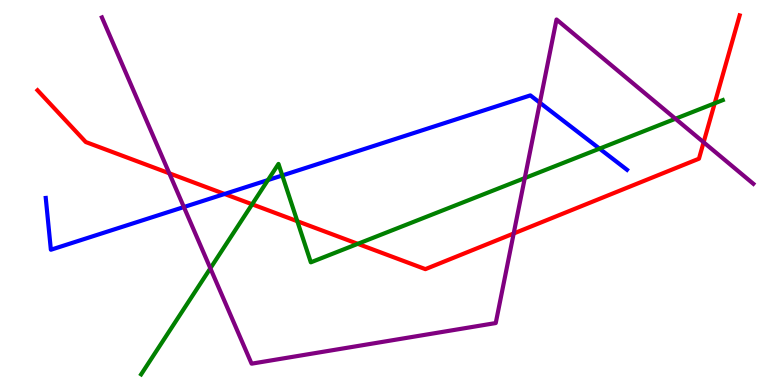[{'lines': ['blue', 'red'], 'intersections': [{'x': 2.9, 'y': 4.96}]}, {'lines': ['green', 'red'], 'intersections': [{'x': 3.25, 'y': 4.69}, {'x': 3.84, 'y': 4.25}, {'x': 4.62, 'y': 3.67}, {'x': 9.22, 'y': 7.32}]}, {'lines': ['purple', 'red'], 'intersections': [{'x': 2.18, 'y': 5.5}, {'x': 6.63, 'y': 3.94}, {'x': 9.08, 'y': 6.3}]}, {'lines': ['blue', 'green'], 'intersections': [{'x': 3.46, 'y': 5.32}, {'x': 3.64, 'y': 5.44}, {'x': 7.74, 'y': 6.14}]}, {'lines': ['blue', 'purple'], 'intersections': [{'x': 2.37, 'y': 4.62}, {'x': 6.97, 'y': 7.33}]}, {'lines': ['green', 'purple'], 'intersections': [{'x': 2.71, 'y': 3.03}, {'x': 6.77, 'y': 5.37}, {'x': 8.72, 'y': 6.92}]}]